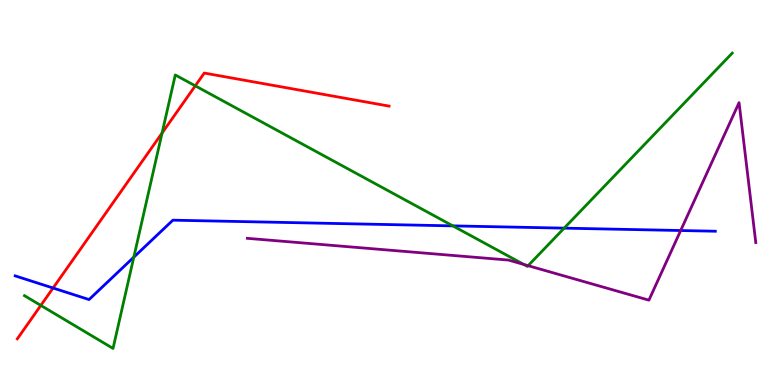[{'lines': ['blue', 'red'], 'intersections': [{'x': 0.685, 'y': 2.52}]}, {'lines': ['green', 'red'], 'intersections': [{'x': 0.527, 'y': 2.07}, {'x': 2.09, 'y': 6.54}, {'x': 2.52, 'y': 7.77}]}, {'lines': ['purple', 'red'], 'intersections': []}, {'lines': ['blue', 'green'], 'intersections': [{'x': 1.73, 'y': 3.32}, {'x': 5.84, 'y': 4.13}, {'x': 7.28, 'y': 4.07}]}, {'lines': ['blue', 'purple'], 'intersections': [{'x': 8.78, 'y': 4.01}]}, {'lines': ['green', 'purple'], 'intersections': [{'x': 6.76, 'y': 3.13}, {'x': 6.81, 'y': 3.1}]}]